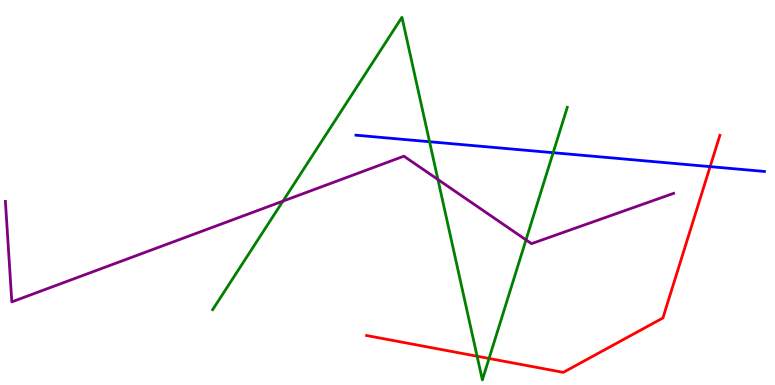[{'lines': ['blue', 'red'], 'intersections': [{'x': 9.16, 'y': 5.67}]}, {'lines': ['green', 'red'], 'intersections': [{'x': 6.16, 'y': 0.747}, {'x': 6.31, 'y': 0.689}]}, {'lines': ['purple', 'red'], 'intersections': []}, {'lines': ['blue', 'green'], 'intersections': [{'x': 5.54, 'y': 6.32}, {'x': 7.14, 'y': 6.03}]}, {'lines': ['blue', 'purple'], 'intersections': []}, {'lines': ['green', 'purple'], 'intersections': [{'x': 3.65, 'y': 4.78}, {'x': 5.65, 'y': 5.34}, {'x': 6.79, 'y': 3.77}]}]